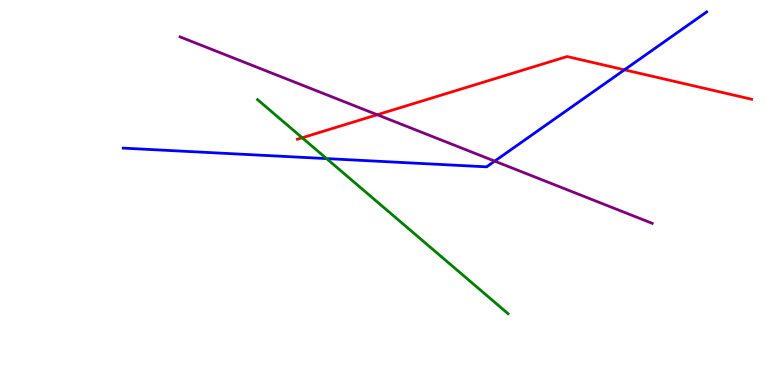[{'lines': ['blue', 'red'], 'intersections': [{'x': 8.06, 'y': 8.19}]}, {'lines': ['green', 'red'], 'intersections': [{'x': 3.9, 'y': 6.42}]}, {'lines': ['purple', 'red'], 'intersections': [{'x': 4.87, 'y': 7.02}]}, {'lines': ['blue', 'green'], 'intersections': [{'x': 4.21, 'y': 5.88}]}, {'lines': ['blue', 'purple'], 'intersections': [{'x': 6.38, 'y': 5.81}]}, {'lines': ['green', 'purple'], 'intersections': []}]